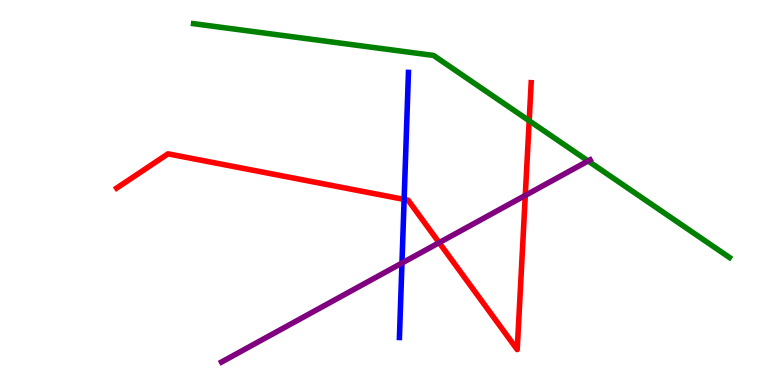[{'lines': ['blue', 'red'], 'intersections': [{'x': 5.21, 'y': 4.82}]}, {'lines': ['green', 'red'], 'intersections': [{'x': 6.83, 'y': 6.86}]}, {'lines': ['purple', 'red'], 'intersections': [{'x': 5.67, 'y': 3.7}, {'x': 6.78, 'y': 4.92}]}, {'lines': ['blue', 'green'], 'intersections': []}, {'lines': ['blue', 'purple'], 'intersections': [{'x': 5.19, 'y': 3.17}]}, {'lines': ['green', 'purple'], 'intersections': [{'x': 7.59, 'y': 5.82}]}]